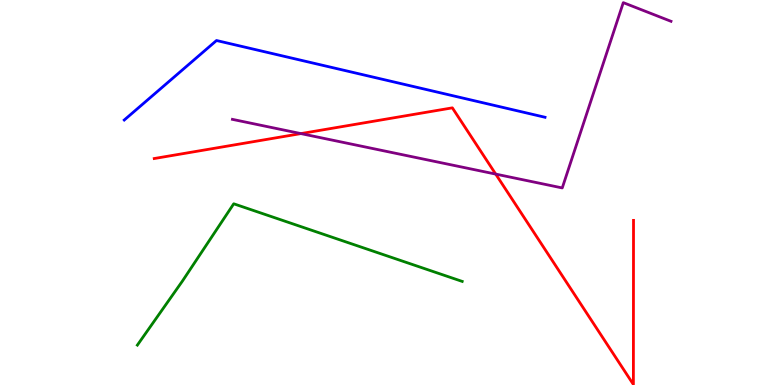[{'lines': ['blue', 'red'], 'intersections': []}, {'lines': ['green', 'red'], 'intersections': []}, {'lines': ['purple', 'red'], 'intersections': [{'x': 3.88, 'y': 6.53}, {'x': 6.4, 'y': 5.48}]}, {'lines': ['blue', 'green'], 'intersections': []}, {'lines': ['blue', 'purple'], 'intersections': []}, {'lines': ['green', 'purple'], 'intersections': []}]